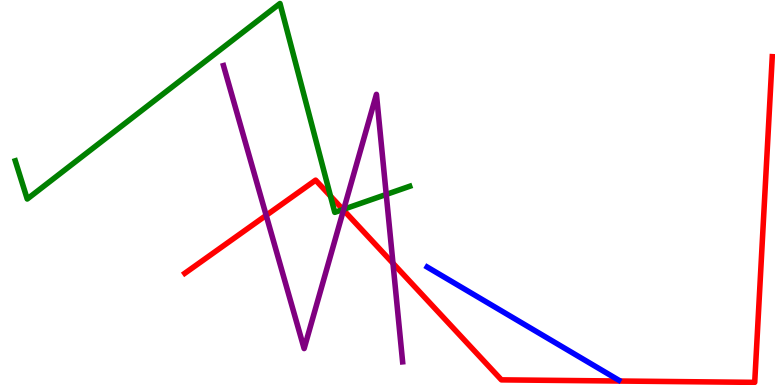[{'lines': ['blue', 'red'], 'intersections': []}, {'lines': ['green', 'red'], 'intersections': [{'x': 4.26, 'y': 4.91}, {'x': 4.43, 'y': 4.56}]}, {'lines': ['purple', 'red'], 'intersections': [{'x': 3.43, 'y': 4.41}, {'x': 4.43, 'y': 4.54}, {'x': 5.07, 'y': 3.16}]}, {'lines': ['blue', 'green'], 'intersections': []}, {'lines': ['blue', 'purple'], 'intersections': []}, {'lines': ['green', 'purple'], 'intersections': [{'x': 4.44, 'y': 4.57}, {'x': 4.98, 'y': 4.95}]}]